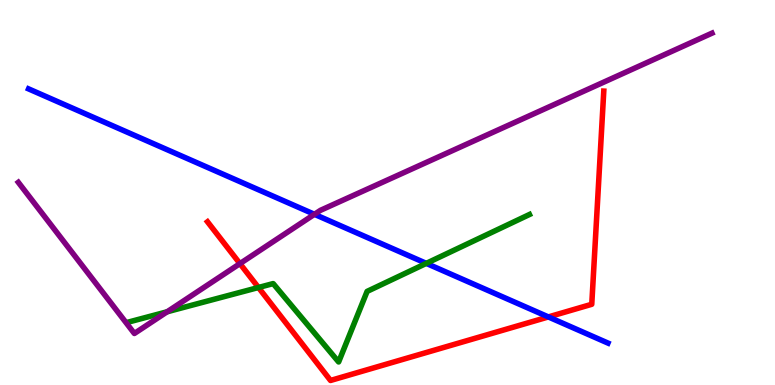[{'lines': ['blue', 'red'], 'intersections': [{'x': 7.08, 'y': 1.77}]}, {'lines': ['green', 'red'], 'intersections': [{'x': 3.33, 'y': 2.53}]}, {'lines': ['purple', 'red'], 'intersections': [{'x': 3.1, 'y': 3.15}]}, {'lines': ['blue', 'green'], 'intersections': [{'x': 5.5, 'y': 3.16}]}, {'lines': ['blue', 'purple'], 'intersections': [{'x': 4.06, 'y': 4.43}]}, {'lines': ['green', 'purple'], 'intersections': [{'x': 2.16, 'y': 1.9}]}]